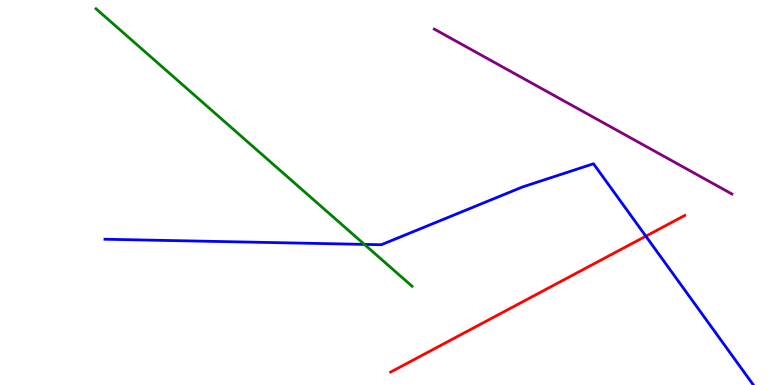[{'lines': ['blue', 'red'], 'intersections': [{'x': 8.33, 'y': 3.87}]}, {'lines': ['green', 'red'], 'intersections': []}, {'lines': ['purple', 'red'], 'intersections': []}, {'lines': ['blue', 'green'], 'intersections': [{'x': 4.7, 'y': 3.65}]}, {'lines': ['blue', 'purple'], 'intersections': []}, {'lines': ['green', 'purple'], 'intersections': []}]